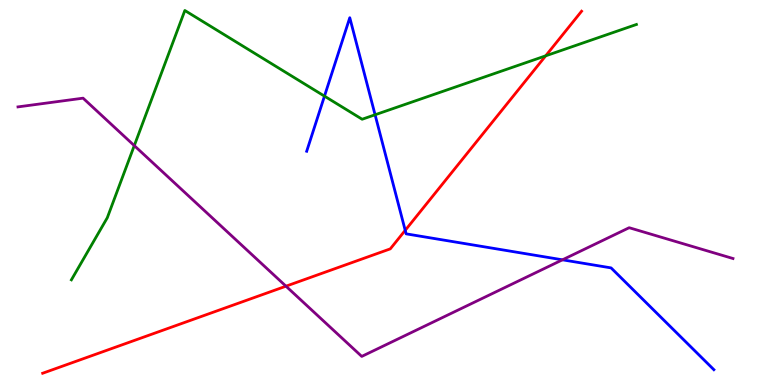[{'lines': ['blue', 'red'], 'intersections': [{'x': 5.23, 'y': 4.02}]}, {'lines': ['green', 'red'], 'intersections': [{'x': 7.04, 'y': 8.55}]}, {'lines': ['purple', 'red'], 'intersections': [{'x': 3.69, 'y': 2.57}]}, {'lines': ['blue', 'green'], 'intersections': [{'x': 4.19, 'y': 7.5}, {'x': 4.84, 'y': 7.02}]}, {'lines': ['blue', 'purple'], 'intersections': [{'x': 7.26, 'y': 3.25}]}, {'lines': ['green', 'purple'], 'intersections': [{'x': 1.73, 'y': 6.22}]}]